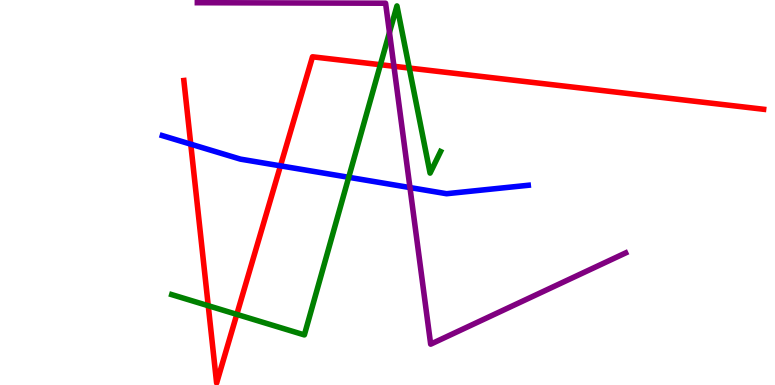[{'lines': ['blue', 'red'], 'intersections': [{'x': 2.46, 'y': 6.26}, {'x': 3.62, 'y': 5.69}]}, {'lines': ['green', 'red'], 'intersections': [{'x': 2.69, 'y': 2.06}, {'x': 3.06, 'y': 1.83}, {'x': 4.91, 'y': 8.32}, {'x': 5.28, 'y': 8.23}]}, {'lines': ['purple', 'red'], 'intersections': [{'x': 5.08, 'y': 8.28}]}, {'lines': ['blue', 'green'], 'intersections': [{'x': 4.5, 'y': 5.39}]}, {'lines': ['blue', 'purple'], 'intersections': [{'x': 5.29, 'y': 5.13}]}, {'lines': ['green', 'purple'], 'intersections': [{'x': 5.03, 'y': 9.16}]}]